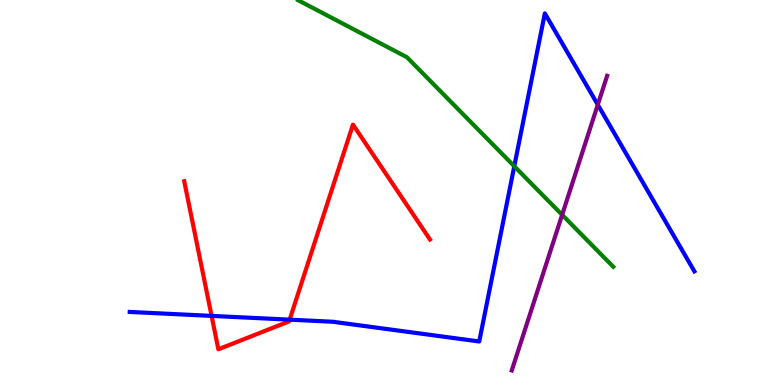[{'lines': ['blue', 'red'], 'intersections': [{'x': 2.73, 'y': 1.79}, {'x': 3.74, 'y': 1.7}]}, {'lines': ['green', 'red'], 'intersections': []}, {'lines': ['purple', 'red'], 'intersections': []}, {'lines': ['blue', 'green'], 'intersections': [{'x': 6.64, 'y': 5.68}]}, {'lines': ['blue', 'purple'], 'intersections': [{'x': 7.71, 'y': 7.28}]}, {'lines': ['green', 'purple'], 'intersections': [{'x': 7.25, 'y': 4.42}]}]